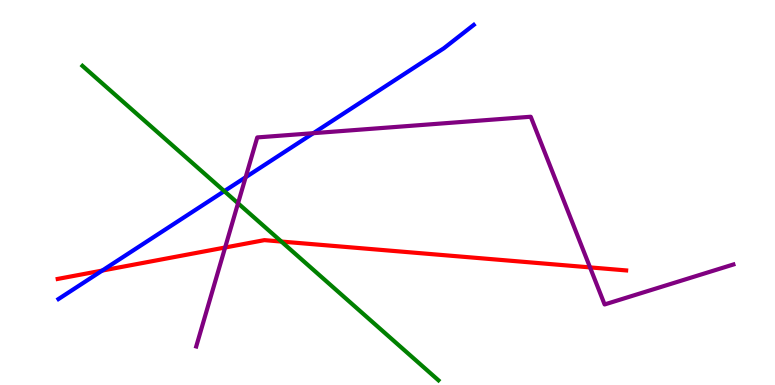[{'lines': ['blue', 'red'], 'intersections': [{'x': 1.32, 'y': 2.97}]}, {'lines': ['green', 'red'], 'intersections': [{'x': 3.63, 'y': 3.73}]}, {'lines': ['purple', 'red'], 'intersections': [{'x': 2.9, 'y': 3.57}, {'x': 7.61, 'y': 3.05}]}, {'lines': ['blue', 'green'], 'intersections': [{'x': 2.89, 'y': 5.04}]}, {'lines': ['blue', 'purple'], 'intersections': [{'x': 3.17, 'y': 5.4}, {'x': 4.04, 'y': 6.54}]}, {'lines': ['green', 'purple'], 'intersections': [{'x': 3.07, 'y': 4.72}]}]